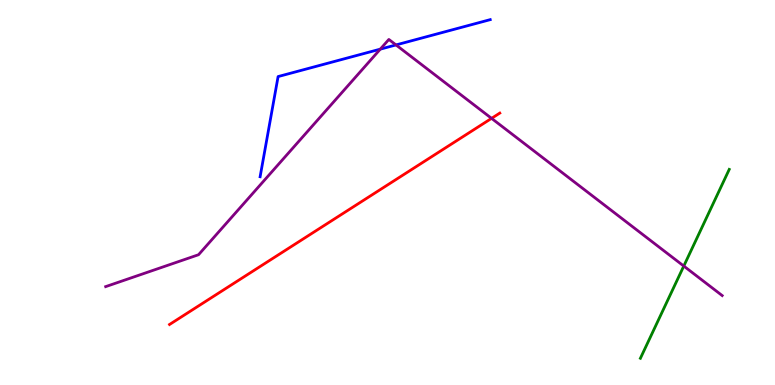[{'lines': ['blue', 'red'], 'intersections': []}, {'lines': ['green', 'red'], 'intersections': []}, {'lines': ['purple', 'red'], 'intersections': [{'x': 6.34, 'y': 6.93}]}, {'lines': ['blue', 'green'], 'intersections': []}, {'lines': ['blue', 'purple'], 'intersections': [{'x': 4.91, 'y': 8.72}, {'x': 5.11, 'y': 8.83}]}, {'lines': ['green', 'purple'], 'intersections': [{'x': 8.82, 'y': 3.09}]}]